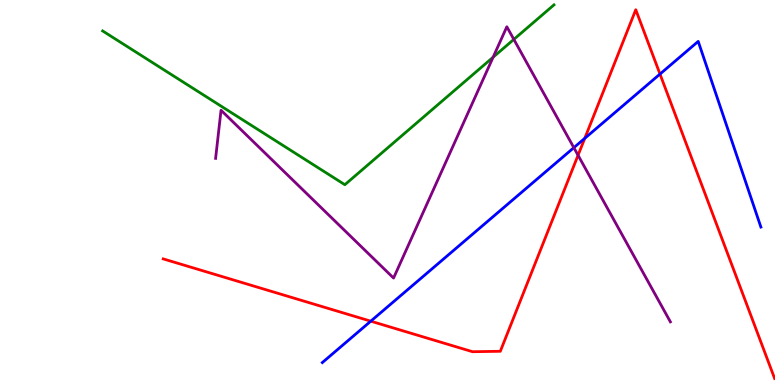[{'lines': ['blue', 'red'], 'intersections': [{'x': 4.78, 'y': 1.66}, {'x': 7.55, 'y': 6.41}, {'x': 8.52, 'y': 8.08}]}, {'lines': ['green', 'red'], 'intersections': []}, {'lines': ['purple', 'red'], 'intersections': [{'x': 7.46, 'y': 5.97}]}, {'lines': ['blue', 'green'], 'intersections': []}, {'lines': ['blue', 'purple'], 'intersections': [{'x': 7.4, 'y': 6.16}]}, {'lines': ['green', 'purple'], 'intersections': [{'x': 6.36, 'y': 8.51}, {'x': 6.63, 'y': 8.98}]}]